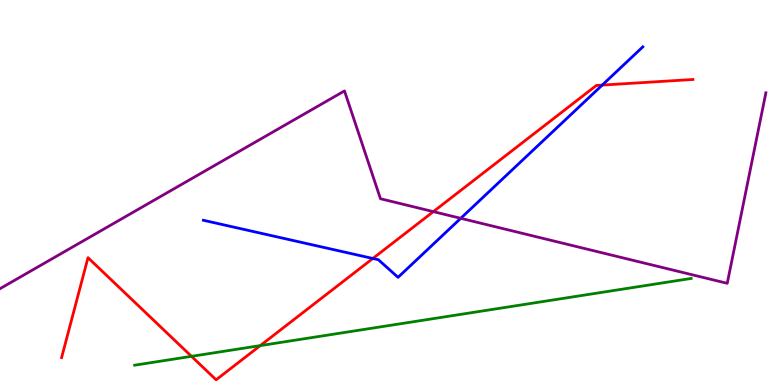[{'lines': ['blue', 'red'], 'intersections': [{'x': 4.81, 'y': 3.29}, {'x': 7.77, 'y': 7.79}]}, {'lines': ['green', 'red'], 'intersections': [{'x': 2.47, 'y': 0.745}, {'x': 3.36, 'y': 1.02}]}, {'lines': ['purple', 'red'], 'intersections': [{'x': 5.59, 'y': 4.5}]}, {'lines': ['blue', 'green'], 'intersections': []}, {'lines': ['blue', 'purple'], 'intersections': [{'x': 5.95, 'y': 4.33}]}, {'lines': ['green', 'purple'], 'intersections': []}]